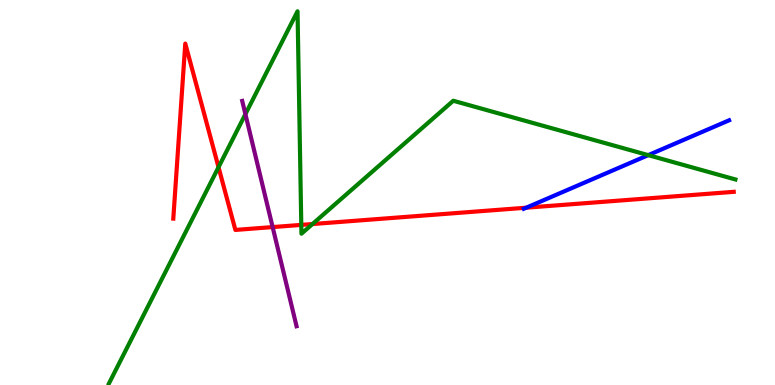[{'lines': ['blue', 'red'], 'intersections': [{'x': 6.79, 'y': 4.61}]}, {'lines': ['green', 'red'], 'intersections': [{'x': 2.82, 'y': 5.66}, {'x': 3.89, 'y': 4.16}, {'x': 4.03, 'y': 4.18}]}, {'lines': ['purple', 'red'], 'intersections': [{'x': 3.52, 'y': 4.1}]}, {'lines': ['blue', 'green'], 'intersections': [{'x': 8.36, 'y': 5.97}]}, {'lines': ['blue', 'purple'], 'intersections': []}, {'lines': ['green', 'purple'], 'intersections': [{'x': 3.17, 'y': 7.03}]}]